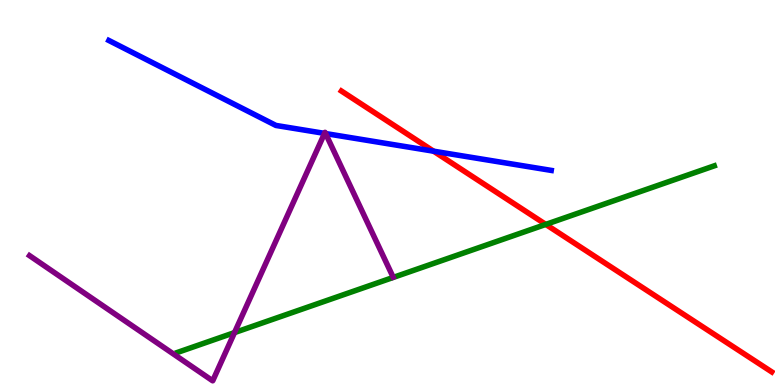[{'lines': ['blue', 'red'], 'intersections': [{'x': 5.59, 'y': 6.07}]}, {'lines': ['green', 'red'], 'intersections': [{'x': 7.04, 'y': 4.17}]}, {'lines': ['purple', 'red'], 'intersections': []}, {'lines': ['blue', 'green'], 'intersections': []}, {'lines': ['blue', 'purple'], 'intersections': [{'x': 4.19, 'y': 6.54}, {'x': 4.2, 'y': 6.53}]}, {'lines': ['green', 'purple'], 'intersections': [{'x': 3.03, 'y': 1.36}]}]